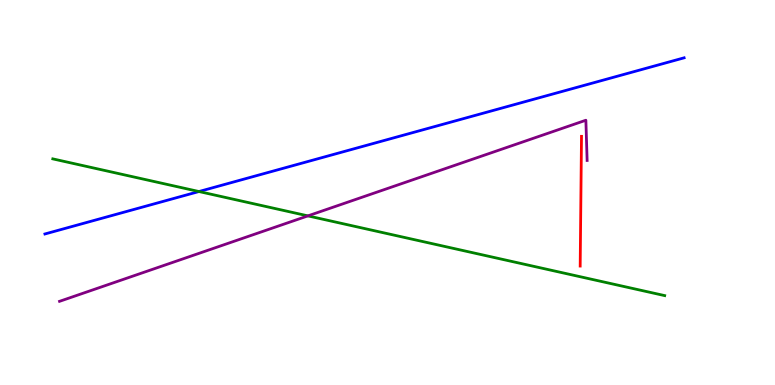[{'lines': ['blue', 'red'], 'intersections': []}, {'lines': ['green', 'red'], 'intersections': []}, {'lines': ['purple', 'red'], 'intersections': []}, {'lines': ['blue', 'green'], 'intersections': [{'x': 2.57, 'y': 5.03}]}, {'lines': ['blue', 'purple'], 'intersections': []}, {'lines': ['green', 'purple'], 'intersections': [{'x': 3.97, 'y': 4.39}]}]